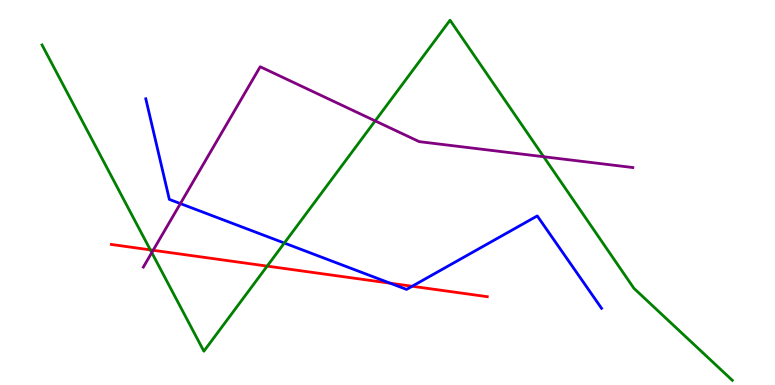[{'lines': ['blue', 'red'], 'intersections': [{'x': 5.03, 'y': 2.64}, {'x': 5.32, 'y': 2.56}]}, {'lines': ['green', 'red'], 'intersections': [{'x': 1.94, 'y': 3.51}, {'x': 3.45, 'y': 3.09}]}, {'lines': ['purple', 'red'], 'intersections': [{'x': 1.98, 'y': 3.5}]}, {'lines': ['blue', 'green'], 'intersections': [{'x': 3.67, 'y': 3.69}]}, {'lines': ['blue', 'purple'], 'intersections': [{'x': 2.33, 'y': 4.71}]}, {'lines': ['green', 'purple'], 'intersections': [{'x': 1.96, 'y': 3.44}, {'x': 4.84, 'y': 6.86}, {'x': 7.02, 'y': 5.93}]}]